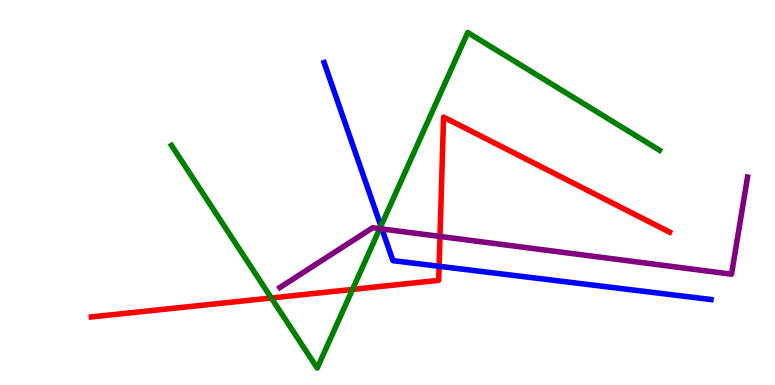[{'lines': ['blue', 'red'], 'intersections': [{'x': 5.67, 'y': 3.08}]}, {'lines': ['green', 'red'], 'intersections': [{'x': 3.5, 'y': 2.26}, {'x': 4.55, 'y': 2.48}]}, {'lines': ['purple', 'red'], 'intersections': [{'x': 5.68, 'y': 3.86}]}, {'lines': ['blue', 'green'], 'intersections': [{'x': 4.92, 'y': 4.13}]}, {'lines': ['blue', 'purple'], 'intersections': [{'x': 4.93, 'y': 4.05}]}, {'lines': ['green', 'purple'], 'intersections': [{'x': 4.9, 'y': 4.06}]}]